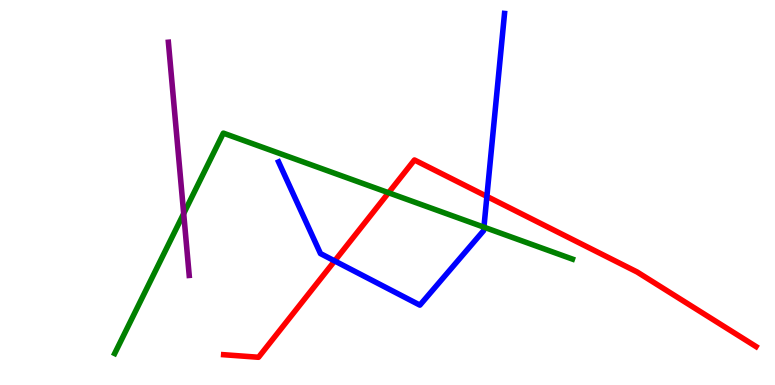[{'lines': ['blue', 'red'], 'intersections': [{'x': 4.32, 'y': 3.22}, {'x': 6.28, 'y': 4.9}]}, {'lines': ['green', 'red'], 'intersections': [{'x': 5.01, 'y': 4.99}]}, {'lines': ['purple', 'red'], 'intersections': []}, {'lines': ['blue', 'green'], 'intersections': [{'x': 6.24, 'y': 4.1}]}, {'lines': ['blue', 'purple'], 'intersections': []}, {'lines': ['green', 'purple'], 'intersections': [{'x': 2.37, 'y': 4.45}]}]